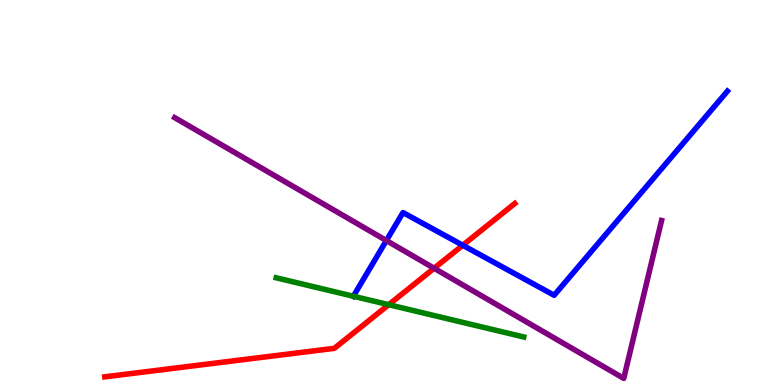[{'lines': ['blue', 'red'], 'intersections': [{'x': 5.97, 'y': 3.63}]}, {'lines': ['green', 'red'], 'intersections': [{'x': 5.02, 'y': 2.09}]}, {'lines': ['purple', 'red'], 'intersections': [{'x': 5.6, 'y': 3.03}]}, {'lines': ['blue', 'green'], 'intersections': [{'x': 4.56, 'y': 2.31}]}, {'lines': ['blue', 'purple'], 'intersections': [{'x': 4.99, 'y': 3.75}]}, {'lines': ['green', 'purple'], 'intersections': []}]